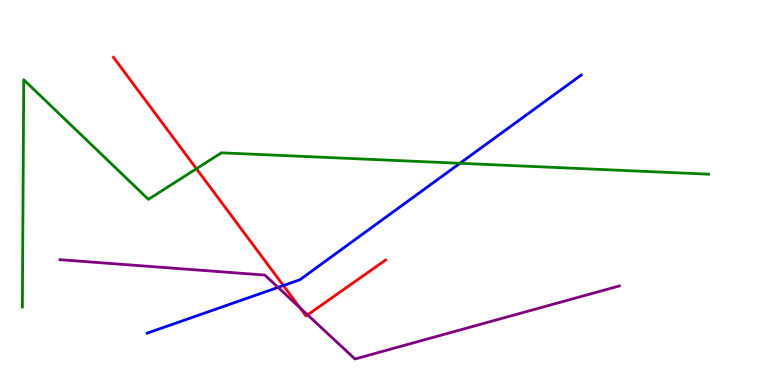[{'lines': ['blue', 'red'], 'intersections': [{'x': 3.66, 'y': 2.58}]}, {'lines': ['green', 'red'], 'intersections': [{'x': 2.53, 'y': 5.62}]}, {'lines': ['purple', 'red'], 'intersections': [{'x': 3.87, 'y': 2.01}, {'x': 3.97, 'y': 1.82}]}, {'lines': ['blue', 'green'], 'intersections': [{'x': 5.93, 'y': 5.76}]}, {'lines': ['blue', 'purple'], 'intersections': [{'x': 3.59, 'y': 2.54}]}, {'lines': ['green', 'purple'], 'intersections': []}]